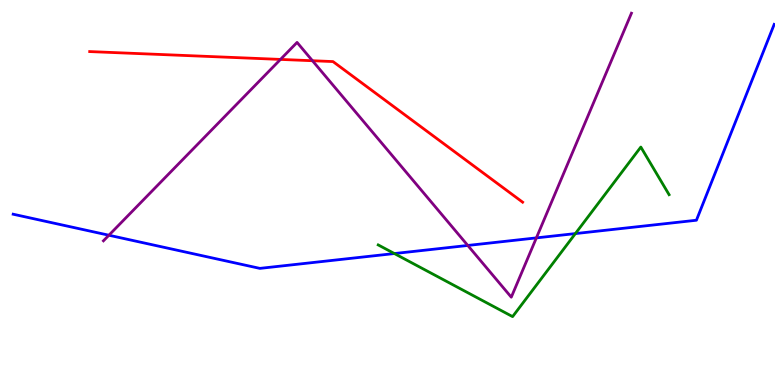[{'lines': ['blue', 'red'], 'intersections': []}, {'lines': ['green', 'red'], 'intersections': []}, {'lines': ['purple', 'red'], 'intersections': [{'x': 3.62, 'y': 8.46}, {'x': 4.03, 'y': 8.42}]}, {'lines': ['blue', 'green'], 'intersections': [{'x': 5.09, 'y': 3.41}, {'x': 7.42, 'y': 3.93}]}, {'lines': ['blue', 'purple'], 'intersections': [{'x': 1.41, 'y': 3.89}, {'x': 6.04, 'y': 3.62}, {'x': 6.92, 'y': 3.82}]}, {'lines': ['green', 'purple'], 'intersections': []}]